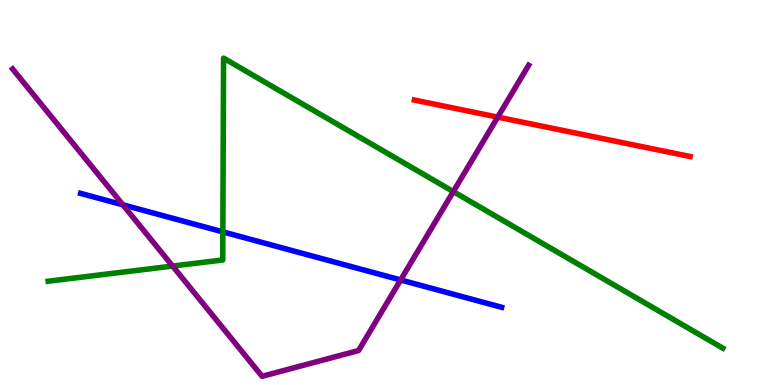[{'lines': ['blue', 'red'], 'intersections': []}, {'lines': ['green', 'red'], 'intersections': []}, {'lines': ['purple', 'red'], 'intersections': [{'x': 6.42, 'y': 6.96}]}, {'lines': ['blue', 'green'], 'intersections': [{'x': 2.88, 'y': 3.98}]}, {'lines': ['blue', 'purple'], 'intersections': [{'x': 1.59, 'y': 4.68}, {'x': 5.17, 'y': 2.73}]}, {'lines': ['green', 'purple'], 'intersections': [{'x': 2.23, 'y': 3.09}, {'x': 5.85, 'y': 5.02}]}]